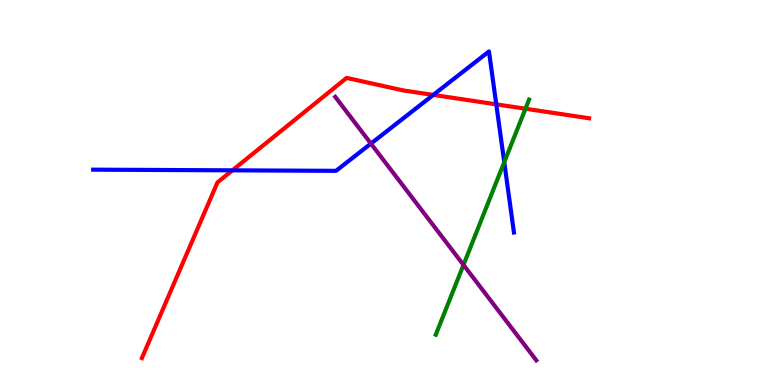[{'lines': ['blue', 'red'], 'intersections': [{'x': 3.0, 'y': 5.58}, {'x': 5.59, 'y': 7.53}, {'x': 6.4, 'y': 7.29}]}, {'lines': ['green', 'red'], 'intersections': [{'x': 6.78, 'y': 7.18}]}, {'lines': ['purple', 'red'], 'intersections': []}, {'lines': ['blue', 'green'], 'intersections': [{'x': 6.51, 'y': 5.79}]}, {'lines': ['blue', 'purple'], 'intersections': [{'x': 4.79, 'y': 6.27}]}, {'lines': ['green', 'purple'], 'intersections': [{'x': 5.98, 'y': 3.12}]}]